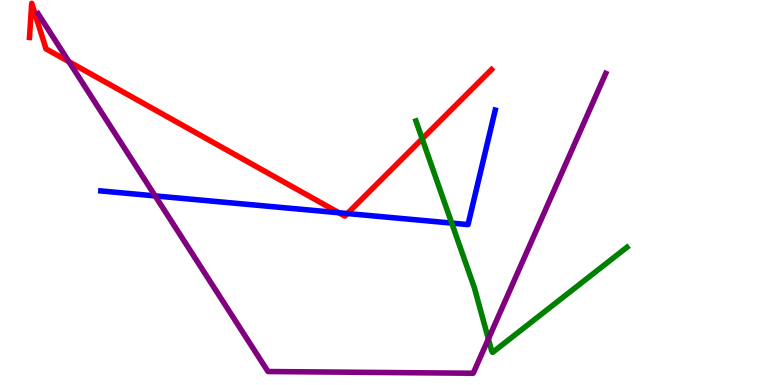[{'lines': ['blue', 'red'], 'intersections': [{'x': 4.37, 'y': 4.47}, {'x': 4.48, 'y': 4.45}]}, {'lines': ['green', 'red'], 'intersections': [{'x': 5.45, 'y': 6.39}]}, {'lines': ['purple', 'red'], 'intersections': [{'x': 0.889, 'y': 8.4}]}, {'lines': ['blue', 'green'], 'intersections': [{'x': 5.83, 'y': 4.21}]}, {'lines': ['blue', 'purple'], 'intersections': [{'x': 2.0, 'y': 4.91}]}, {'lines': ['green', 'purple'], 'intersections': [{'x': 6.3, 'y': 1.2}]}]